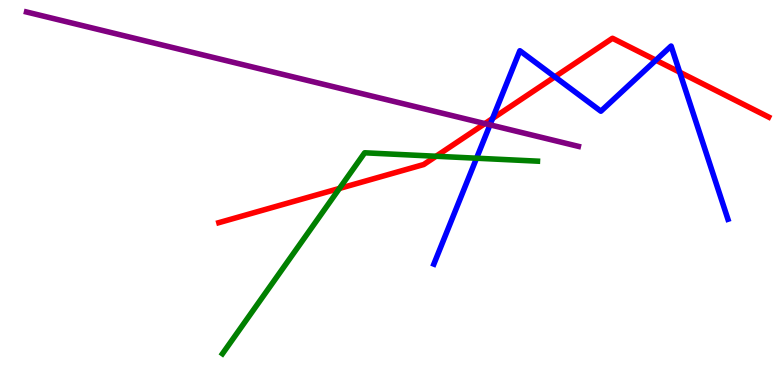[{'lines': ['blue', 'red'], 'intersections': [{'x': 6.36, 'y': 6.92}, {'x': 7.16, 'y': 8.0}, {'x': 8.46, 'y': 8.44}, {'x': 8.77, 'y': 8.13}]}, {'lines': ['green', 'red'], 'intersections': [{'x': 4.38, 'y': 5.11}, {'x': 5.63, 'y': 5.94}]}, {'lines': ['purple', 'red'], 'intersections': [{'x': 6.26, 'y': 6.79}]}, {'lines': ['blue', 'green'], 'intersections': [{'x': 6.15, 'y': 5.89}]}, {'lines': ['blue', 'purple'], 'intersections': [{'x': 6.32, 'y': 6.76}]}, {'lines': ['green', 'purple'], 'intersections': []}]